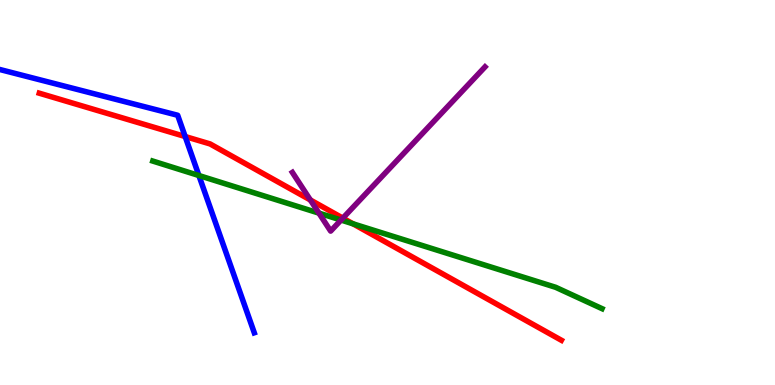[{'lines': ['blue', 'red'], 'intersections': [{'x': 2.39, 'y': 6.45}]}, {'lines': ['green', 'red'], 'intersections': [{'x': 4.55, 'y': 4.19}]}, {'lines': ['purple', 'red'], 'intersections': [{'x': 4.0, 'y': 4.81}, {'x': 4.42, 'y': 4.33}]}, {'lines': ['blue', 'green'], 'intersections': [{'x': 2.57, 'y': 5.44}]}, {'lines': ['blue', 'purple'], 'intersections': []}, {'lines': ['green', 'purple'], 'intersections': [{'x': 4.12, 'y': 4.46}, {'x': 4.4, 'y': 4.28}]}]